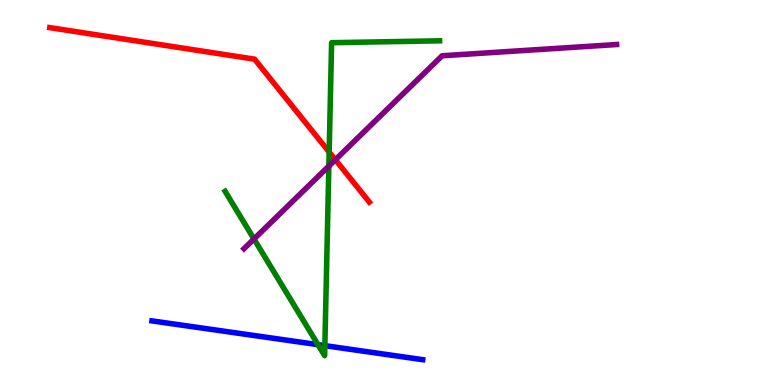[{'lines': ['blue', 'red'], 'intersections': []}, {'lines': ['green', 'red'], 'intersections': [{'x': 4.25, 'y': 6.05}]}, {'lines': ['purple', 'red'], 'intersections': [{'x': 4.33, 'y': 5.85}]}, {'lines': ['blue', 'green'], 'intersections': [{'x': 4.1, 'y': 1.05}, {'x': 4.19, 'y': 1.02}]}, {'lines': ['blue', 'purple'], 'intersections': []}, {'lines': ['green', 'purple'], 'intersections': [{'x': 3.28, 'y': 3.79}, {'x': 4.24, 'y': 5.69}]}]